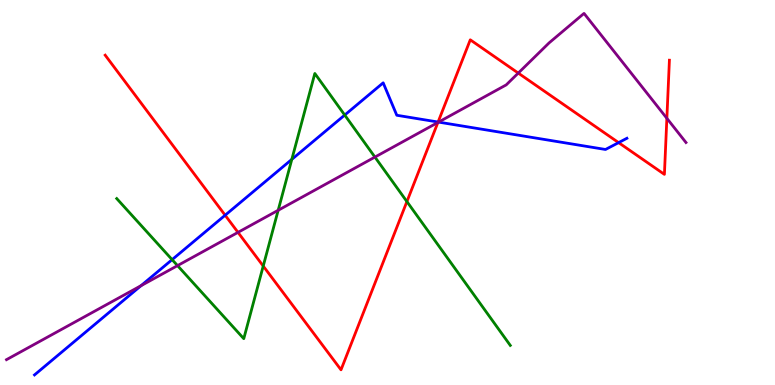[{'lines': ['blue', 'red'], 'intersections': [{'x': 2.91, 'y': 4.41}, {'x': 5.65, 'y': 6.83}, {'x': 7.98, 'y': 6.3}]}, {'lines': ['green', 'red'], 'intersections': [{'x': 3.4, 'y': 3.09}, {'x': 5.25, 'y': 4.76}]}, {'lines': ['purple', 'red'], 'intersections': [{'x': 3.07, 'y': 3.96}, {'x': 5.65, 'y': 6.82}, {'x': 6.69, 'y': 8.1}, {'x': 8.6, 'y': 6.93}]}, {'lines': ['blue', 'green'], 'intersections': [{'x': 2.22, 'y': 3.26}, {'x': 3.77, 'y': 5.86}, {'x': 4.45, 'y': 7.01}]}, {'lines': ['blue', 'purple'], 'intersections': [{'x': 1.82, 'y': 2.58}, {'x': 5.66, 'y': 6.83}]}, {'lines': ['green', 'purple'], 'intersections': [{'x': 2.29, 'y': 3.1}, {'x': 3.59, 'y': 4.54}, {'x': 4.84, 'y': 5.92}]}]